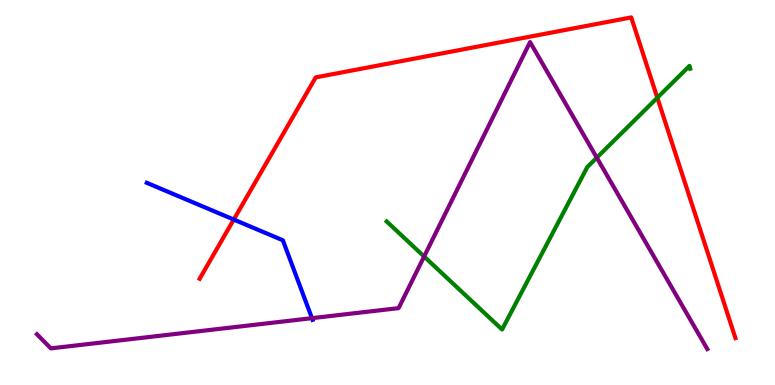[{'lines': ['blue', 'red'], 'intersections': [{'x': 3.02, 'y': 4.3}]}, {'lines': ['green', 'red'], 'intersections': [{'x': 8.48, 'y': 7.46}]}, {'lines': ['purple', 'red'], 'intersections': []}, {'lines': ['blue', 'green'], 'intersections': []}, {'lines': ['blue', 'purple'], 'intersections': [{'x': 4.03, 'y': 1.74}]}, {'lines': ['green', 'purple'], 'intersections': [{'x': 5.47, 'y': 3.34}, {'x': 7.7, 'y': 5.9}]}]